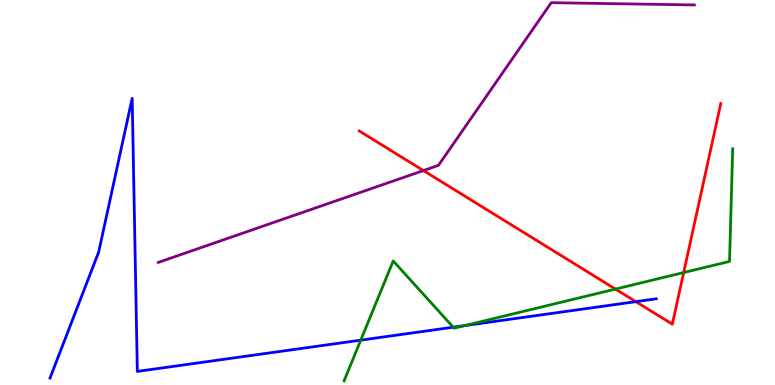[{'lines': ['blue', 'red'], 'intersections': [{'x': 8.2, 'y': 2.16}]}, {'lines': ['green', 'red'], 'intersections': [{'x': 7.94, 'y': 2.49}, {'x': 8.82, 'y': 2.92}]}, {'lines': ['purple', 'red'], 'intersections': [{'x': 5.46, 'y': 5.57}]}, {'lines': ['blue', 'green'], 'intersections': [{'x': 4.66, 'y': 1.16}, {'x': 5.85, 'y': 1.5}, {'x': 6.0, 'y': 1.54}]}, {'lines': ['blue', 'purple'], 'intersections': []}, {'lines': ['green', 'purple'], 'intersections': []}]